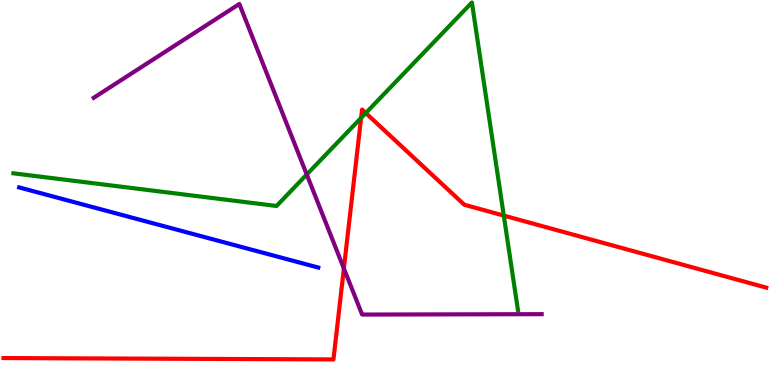[{'lines': ['blue', 'red'], 'intersections': []}, {'lines': ['green', 'red'], 'intersections': [{'x': 4.66, 'y': 6.94}, {'x': 4.72, 'y': 7.06}, {'x': 6.5, 'y': 4.4}]}, {'lines': ['purple', 'red'], 'intersections': [{'x': 4.44, 'y': 3.03}]}, {'lines': ['blue', 'green'], 'intersections': []}, {'lines': ['blue', 'purple'], 'intersections': []}, {'lines': ['green', 'purple'], 'intersections': [{'x': 3.96, 'y': 5.47}]}]